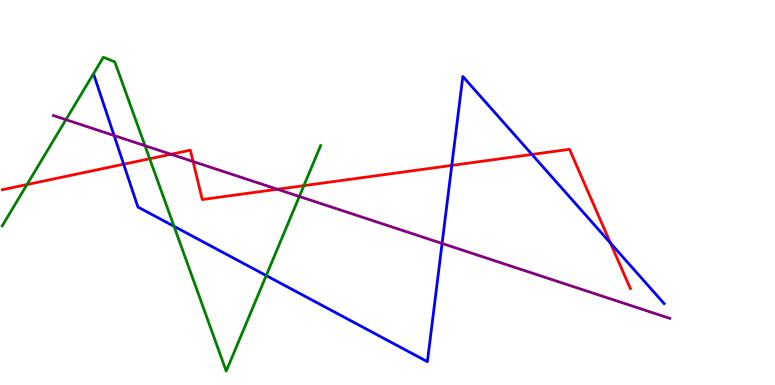[{'lines': ['blue', 'red'], 'intersections': [{'x': 1.6, 'y': 5.73}, {'x': 5.83, 'y': 5.7}, {'x': 6.86, 'y': 5.99}, {'x': 7.88, 'y': 3.69}]}, {'lines': ['green', 'red'], 'intersections': [{'x': 0.349, 'y': 5.21}, {'x': 1.93, 'y': 5.88}, {'x': 3.92, 'y': 5.18}]}, {'lines': ['purple', 'red'], 'intersections': [{'x': 2.21, 'y': 5.99}, {'x': 2.49, 'y': 5.8}, {'x': 3.58, 'y': 5.08}]}, {'lines': ['blue', 'green'], 'intersections': [{'x': 2.25, 'y': 4.12}, {'x': 3.44, 'y': 2.84}]}, {'lines': ['blue', 'purple'], 'intersections': [{'x': 1.47, 'y': 6.48}, {'x': 5.7, 'y': 3.68}]}, {'lines': ['green', 'purple'], 'intersections': [{'x': 0.851, 'y': 6.89}, {'x': 1.87, 'y': 6.22}, {'x': 3.86, 'y': 4.9}]}]